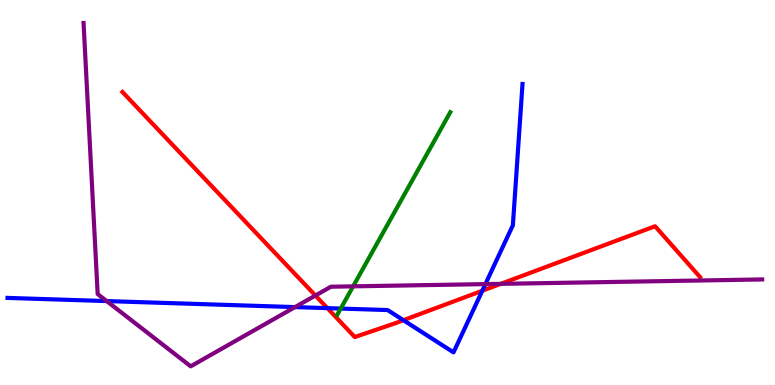[{'lines': ['blue', 'red'], 'intersections': [{'x': 4.22, 'y': 2.0}, {'x': 5.21, 'y': 1.68}, {'x': 6.22, 'y': 2.45}]}, {'lines': ['green', 'red'], 'intersections': []}, {'lines': ['purple', 'red'], 'intersections': [{'x': 4.07, 'y': 2.32}, {'x': 6.46, 'y': 2.63}]}, {'lines': ['blue', 'green'], 'intersections': [{'x': 4.4, 'y': 1.99}]}, {'lines': ['blue', 'purple'], 'intersections': [{'x': 1.38, 'y': 2.18}, {'x': 3.81, 'y': 2.02}, {'x': 6.26, 'y': 2.62}]}, {'lines': ['green', 'purple'], 'intersections': [{'x': 4.56, 'y': 2.56}]}]